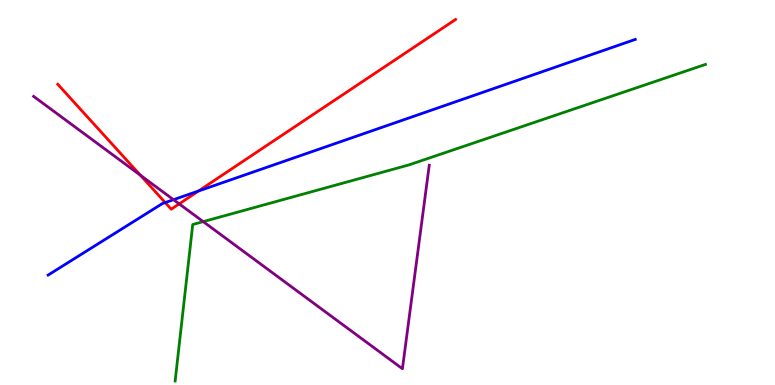[{'lines': ['blue', 'red'], 'intersections': [{'x': 2.13, 'y': 4.74}, {'x': 2.56, 'y': 5.04}]}, {'lines': ['green', 'red'], 'intersections': []}, {'lines': ['purple', 'red'], 'intersections': [{'x': 1.81, 'y': 5.45}, {'x': 2.31, 'y': 4.7}]}, {'lines': ['blue', 'green'], 'intersections': []}, {'lines': ['blue', 'purple'], 'intersections': [{'x': 2.24, 'y': 4.81}]}, {'lines': ['green', 'purple'], 'intersections': [{'x': 2.62, 'y': 4.24}]}]